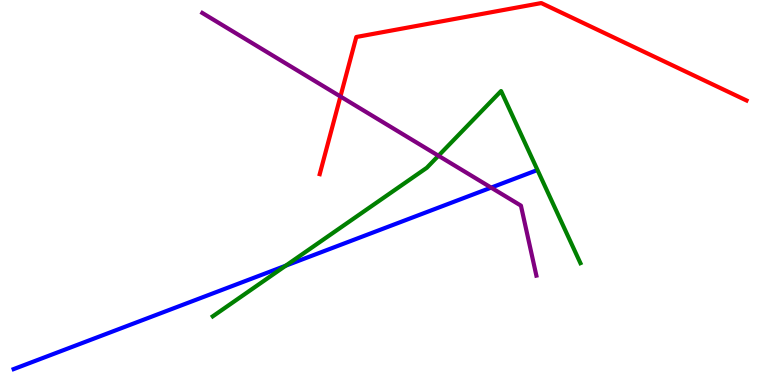[{'lines': ['blue', 'red'], 'intersections': []}, {'lines': ['green', 'red'], 'intersections': []}, {'lines': ['purple', 'red'], 'intersections': [{'x': 4.39, 'y': 7.49}]}, {'lines': ['blue', 'green'], 'intersections': [{'x': 3.69, 'y': 3.1}]}, {'lines': ['blue', 'purple'], 'intersections': [{'x': 6.34, 'y': 5.13}]}, {'lines': ['green', 'purple'], 'intersections': [{'x': 5.66, 'y': 5.95}]}]